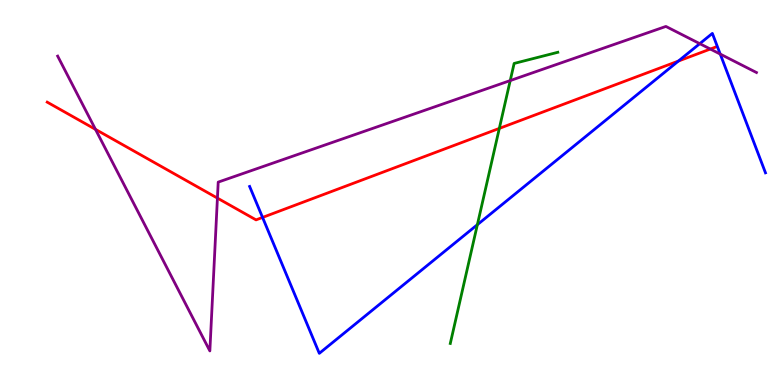[{'lines': ['blue', 'red'], 'intersections': [{'x': 3.39, 'y': 4.35}, {'x': 8.75, 'y': 8.41}]}, {'lines': ['green', 'red'], 'intersections': [{'x': 6.44, 'y': 6.67}]}, {'lines': ['purple', 'red'], 'intersections': [{'x': 1.23, 'y': 6.64}, {'x': 2.81, 'y': 4.85}, {'x': 9.17, 'y': 8.73}]}, {'lines': ['blue', 'green'], 'intersections': [{'x': 6.16, 'y': 4.16}]}, {'lines': ['blue', 'purple'], 'intersections': [{'x': 9.03, 'y': 8.87}, {'x': 9.29, 'y': 8.6}]}, {'lines': ['green', 'purple'], 'intersections': [{'x': 6.58, 'y': 7.91}]}]